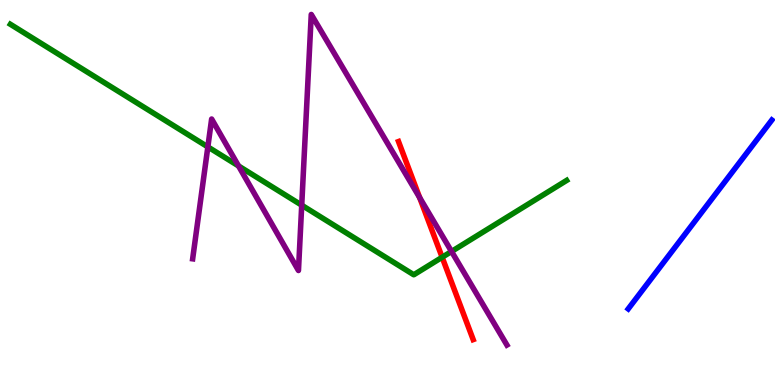[{'lines': ['blue', 'red'], 'intersections': []}, {'lines': ['green', 'red'], 'intersections': [{'x': 5.71, 'y': 3.32}]}, {'lines': ['purple', 'red'], 'intersections': [{'x': 5.41, 'y': 4.87}]}, {'lines': ['blue', 'green'], 'intersections': []}, {'lines': ['blue', 'purple'], 'intersections': []}, {'lines': ['green', 'purple'], 'intersections': [{'x': 2.68, 'y': 6.18}, {'x': 3.08, 'y': 5.69}, {'x': 3.89, 'y': 4.67}, {'x': 5.83, 'y': 3.47}]}]